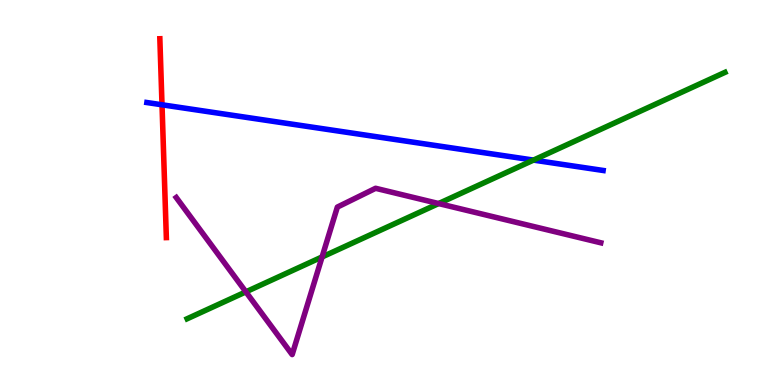[{'lines': ['blue', 'red'], 'intersections': [{'x': 2.09, 'y': 7.28}]}, {'lines': ['green', 'red'], 'intersections': []}, {'lines': ['purple', 'red'], 'intersections': []}, {'lines': ['blue', 'green'], 'intersections': [{'x': 6.88, 'y': 5.84}]}, {'lines': ['blue', 'purple'], 'intersections': []}, {'lines': ['green', 'purple'], 'intersections': [{'x': 3.17, 'y': 2.42}, {'x': 4.16, 'y': 3.33}, {'x': 5.66, 'y': 4.71}]}]